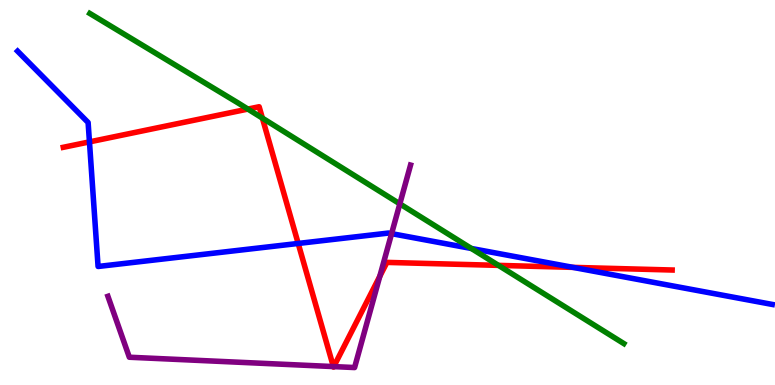[{'lines': ['blue', 'red'], 'intersections': [{'x': 1.15, 'y': 6.31}, {'x': 3.85, 'y': 3.68}, {'x': 7.39, 'y': 3.06}]}, {'lines': ['green', 'red'], 'intersections': [{'x': 3.2, 'y': 7.17}, {'x': 3.39, 'y': 6.93}, {'x': 6.43, 'y': 3.11}]}, {'lines': ['purple', 'red'], 'intersections': [{'x': 4.3, 'y': 0.479}, {'x': 4.31, 'y': 0.478}, {'x': 4.9, 'y': 2.82}]}, {'lines': ['blue', 'green'], 'intersections': [{'x': 6.08, 'y': 3.55}]}, {'lines': ['blue', 'purple'], 'intersections': [{'x': 5.05, 'y': 3.93}]}, {'lines': ['green', 'purple'], 'intersections': [{'x': 5.16, 'y': 4.71}]}]